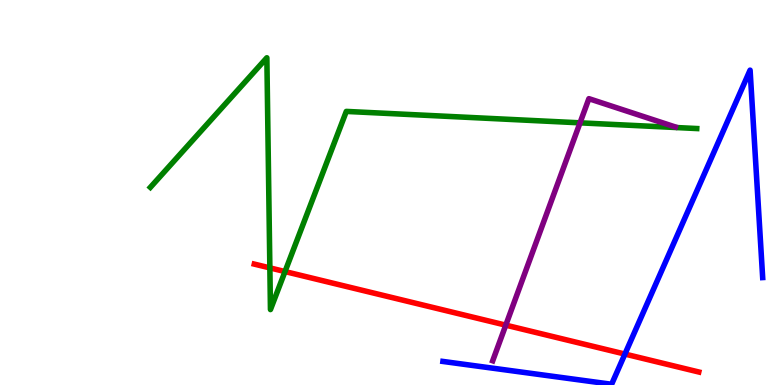[{'lines': ['blue', 'red'], 'intersections': [{'x': 8.06, 'y': 0.803}]}, {'lines': ['green', 'red'], 'intersections': [{'x': 3.48, 'y': 3.04}, {'x': 3.68, 'y': 2.95}]}, {'lines': ['purple', 'red'], 'intersections': [{'x': 6.53, 'y': 1.55}]}, {'lines': ['blue', 'green'], 'intersections': []}, {'lines': ['blue', 'purple'], 'intersections': []}, {'lines': ['green', 'purple'], 'intersections': [{'x': 7.48, 'y': 6.81}]}]